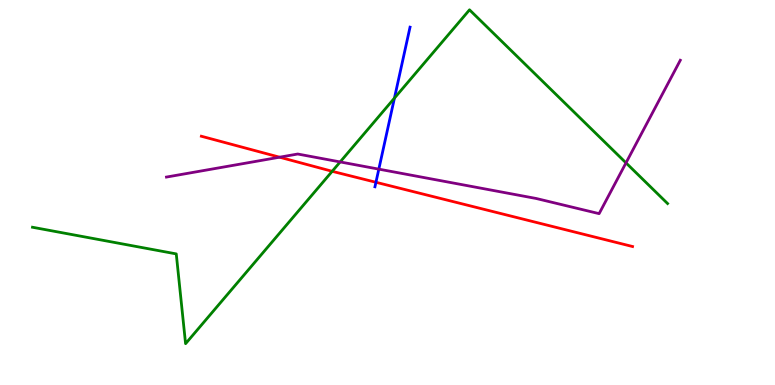[{'lines': ['blue', 'red'], 'intersections': [{'x': 4.85, 'y': 5.27}]}, {'lines': ['green', 'red'], 'intersections': [{'x': 4.29, 'y': 5.55}]}, {'lines': ['purple', 'red'], 'intersections': [{'x': 3.61, 'y': 5.92}]}, {'lines': ['blue', 'green'], 'intersections': [{'x': 5.09, 'y': 7.45}]}, {'lines': ['blue', 'purple'], 'intersections': [{'x': 4.89, 'y': 5.61}]}, {'lines': ['green', 'purple'], 'intersections': [{'x': 4.39, 'y': 5.79}, {'x': 8.08, 'y': 5.77}]}]